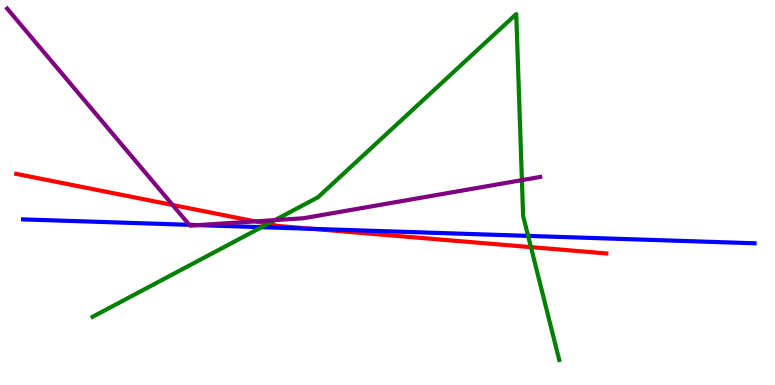[{'lines': ['blue', 'red'], 'intersections': [{'x': 4.03, 'y': 4.06}]}, {'lines': ['green', 'red'], 'intersections': [{'x': 3.45, 'y': 4.18}, {'x': 6.85, 'y': 3.58}]}, {'lines': ['purple', 'red'], 'intersections': [{'x': 2.23, 'y': 4.68}, {'x': 3.29, 'y': 4.25}]}, {'lines': ['blue', 'green'], 'intersections': [{'x': 3.38, 'y': 4.1}, {'x': 6.81, 'y': 3.87}]}, {'lines': ['blue', 'purple'], 'intersections': [{'x': 2.44, 'y': 4.16}, {'x': 2.56, 'y': 4.15}]}, {'lines': ['green', 'purple'], 'intersections': [{'x': 3.55, 'y': 4.28}, {'x': 6.73, 'y': 5.32}]}]